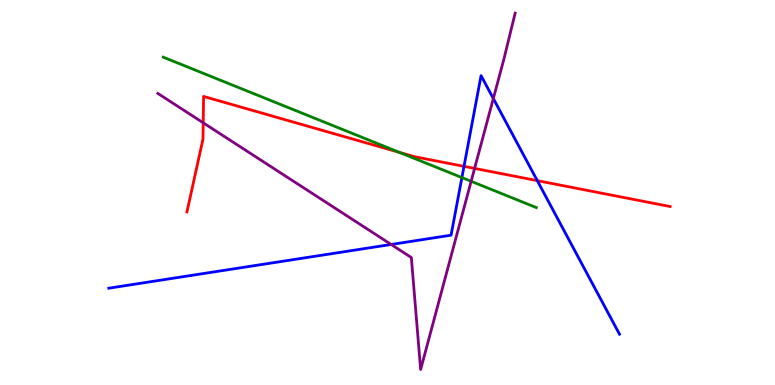[{'lines': ['blue', 'red'], 'intersections': [{'x': 5.99, 'y': 5.68}, {'x': 6.93, 'y': 5.31}]}, {'lines': ['green', 'red'], 'intersections': [{'x': 5.15, 'y': 6.04}]}, {'lines': ['purple', 'red'], 'intersections': [{'x': 2.62, 'y': 6.81}, {'x': 6.12, 'y': 5.63}]}, {'lines': ['blue', 'green'], 'intersections': [{'x': 5.96, 'y': 5.39}]}, {'lines': ['blue', 'purple'], 'intersections': [{'x': 5.05, 'y': 3.65}, {'x': 6.37, 'y': 7.44}]}, {'lines': ['green', 'purple'], 'intersections': [{'x': 6.08, 'y': 5.29}]}]